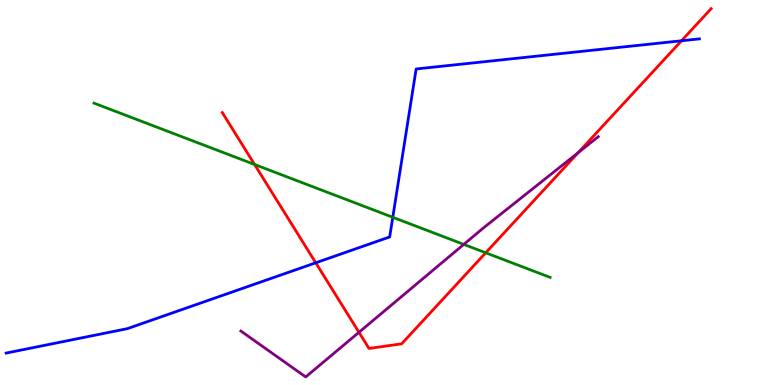[{'lines': ['blue', 'red'], 'intersections': [{'x': 4.07, 'y': 3.17}, {'x': 8.79, 'y': 8.94}]}, {'lines': ['green', 'red'], 'intersections': [{'x': 3.28, 'y': 5.73}, {'x': 6.27, 'y': 3.43}]}, {'lines': ['purple', 'red'], 'intersections': [{'x': 4.63, 'y': 1.37}, {'x': 7.46, 'y': 6.04}]}, {'lines': ['blue', 'green'], 'intersections': [{'x': 5.07, 'y': 4.36}]}, {'lines': ['blue', 'purple'], 'intersections': []}, {'lines': ['green', 'purple'], 'intersections': [{'x': 5.98, 'y': 3.65}]}]